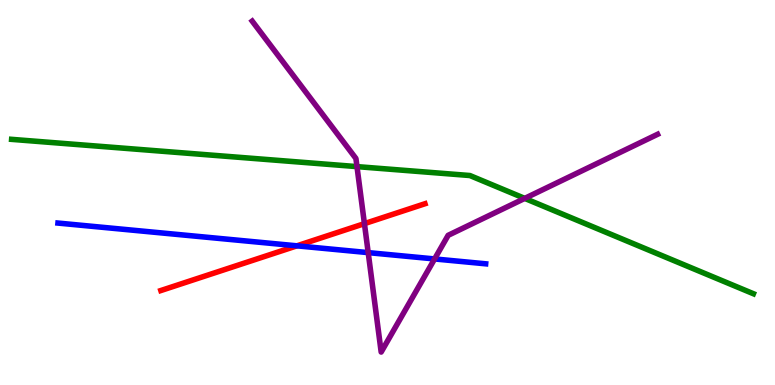[{'lines': ['blue', 'red'], 'intersections': [{'x': 3.83, 'y': 3.61}]}, {'lines': ['green', 'red'], 'intersections': []}, {'lines': ['purple', 'red'], 'intersections': [{'x': 4.7, 'y': 4.19}]}, {'lines': ['blue', 'green'], 'intersections': []}, {'lines': ['blue', 'purple'], 'intersections': [{'x': 4.75, 'y': 3.44}, {'x': 5.61, 'y': 3.27}]}, {'lines': ['green', 'purple'], 'intersections': [{'x': 4.61, 'y': 5.67}, {'x': 6.77, 'y': 4.85}]}]